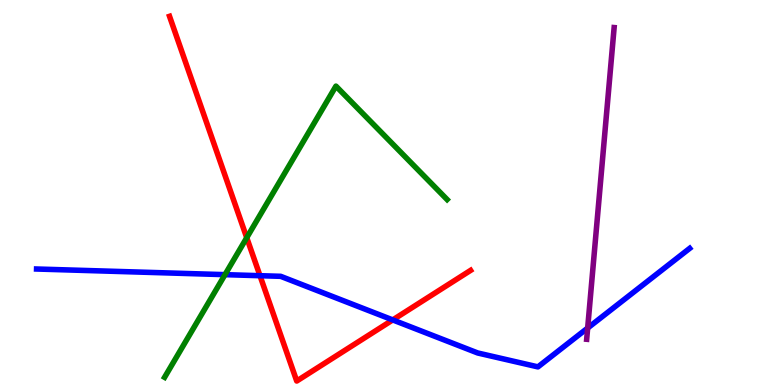[{'lines': ['blue', 'red'], 'intersections': [{'x': 3.35, 'y': 2.84}, {'x': 5.07, 'y': 1.69}]}, {'lines': ['green', 'red'], 'intersections': [{'x': 3.18, 'y': 3.83}]}, {'lines': ['purple', 'red'], 'intersections': []}, {'lines': ['blue', 'green'], 'intersections': [{'x': 2.9, 'y': 2.87}]}, {'lines': ['blue', 'purple'], 'intersections': [{'x': 7.58, 'y': 1.48}]}, {'lines': ['green', 'purple'], 'intersections': []}]